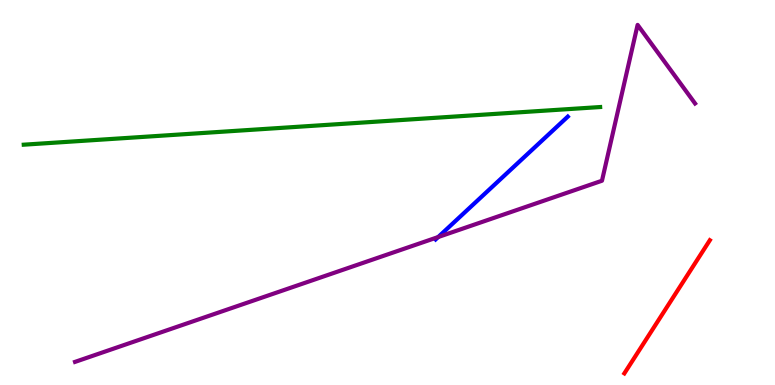[{'lines': ['blue', 'red'], 'intersections': []}, {'lines': ['green', 'red'], 'intersections': []}, {'lines': ['purple', 'red'], 'intersections': []}, {'lines': ['blue', 'green'], 'intersections': []}, {'lines': ['blue', 'purple'], 'intersections': [{'x': 5.65, 'y': 3.84}]}, {'lines': ['green', 'purple'], 'intersections': []}]